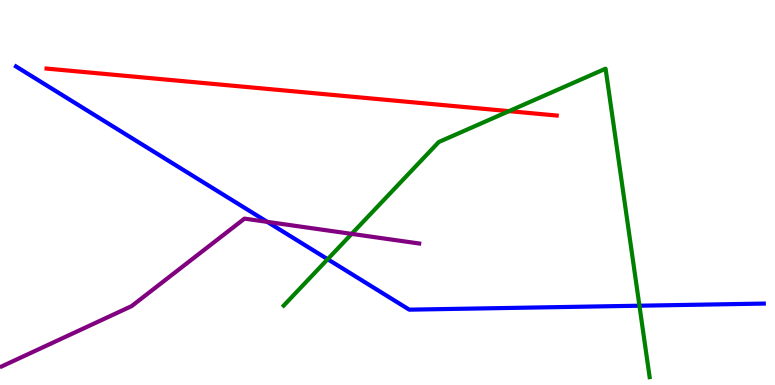[{'lines': ['blue', 'red'], 'intersections': []}, {'lines': ['green', 'red'], 'intersections': [{'x': 6.57, 'y': 7.11}]}, {'lines': ['purple', 'red'], 'intersections': []}, {'lines': ['blue', 'green'], 'intersections': [{'x': 4.23, 'y': 3.27}, {'x': 8.25, 'y': 2.06}]}, {'lines': ['blue', 'purple'], 'intersections': [{'x': 3.45, 'y': 4.24}]}, {'lines': ['green', 'purple'], 'intersections': [{'x': 4.54, 'y': 3.92}]}]